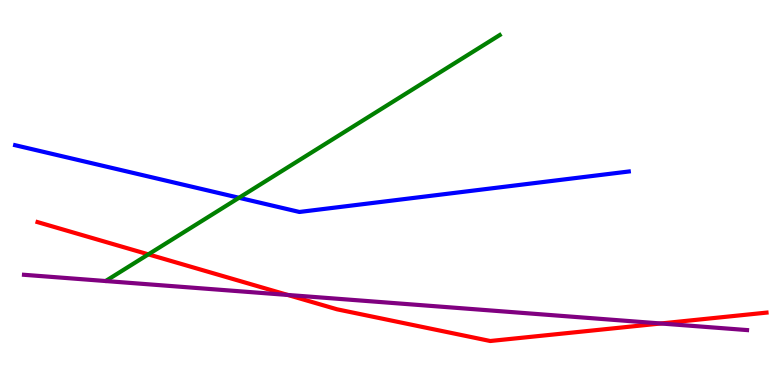[{'lines': ['blue', 'red'], 'intersections': []}, {'lines': ['green', 'red'], 'intersections': [{'x': 1.91, 'y': 3.39}]}, {'lines': ['purple', 'red'], 'intersections': [{'x': 3.71, 'y': 2.34}, {'x': 8.53, 'y': 1.6}]}, {'lines': ['blue', 'green'], 'intersections': [{'x': 3.08, 'y': 4.86}]}, {'lines': ['blue', 'purple'], 'intersections': []}, {'lines': ['green', 'purple'], 'intersections': []}]